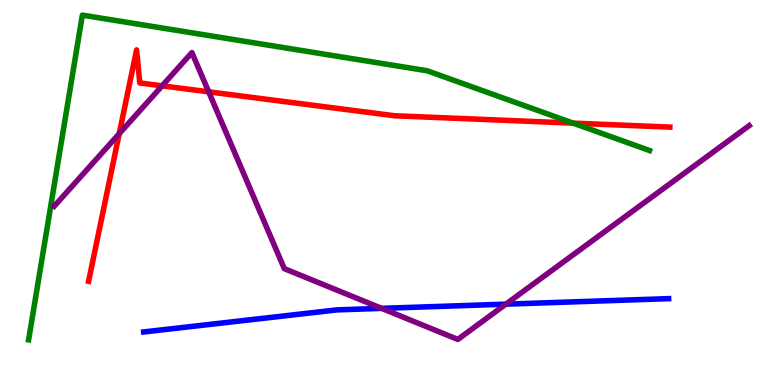[{'lines': ['blue', 'red'], 'intersections': []}, {'lines': ['green', 'red'], 'intersections': [{'x': 7.4, 'y': 6.8}]}, {'lines': ['purple', 'red'], 'intersections': [{'x': 1.54, 'y': 6.53}, {'x': 2.09, 'y': 7.77}, {'x': 2.69, 'y': 7.61}]}, {'lines': ['blue', 'green'], 'intersections': []}, {'lines': ['blue', 'purple'], 'intersections': [{'x': 4.92, 'y': 1.99}, {'x': 6.53, 'y': 2.1}]}, {'lines': ['green', 'purple'], 'intersections': []}]